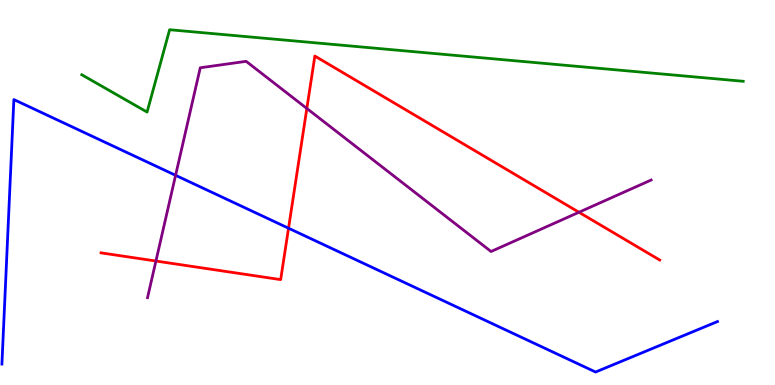[{'lines': ['blue', 'red'], 'intersections': [{'x': 3.72, 'y': 4.07}]}, {'lines': ['green', 'red'], 'intersections': []}, {'lines': ['purple', 'red'], 'intersections': [{'x': 2.01, 'y': 3.22}, {'x': 3.96, 'y': 7.18}, {'x': 7.47, 'y': 4.49}]}, {'lines': ['blue', 'green'], 'intersections': []}, {'lines': ['blue', 'purple'], 'intersections': [{'x': 2.27, 'y': 5.45}]}, {'lines': ['green', 'purple'], 'intersections': []}]